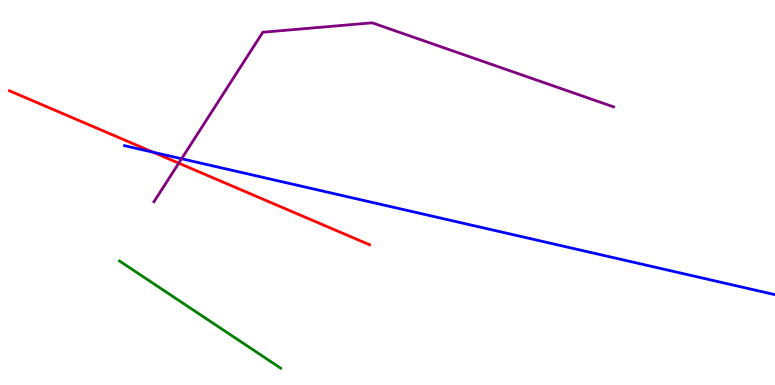[{'lines': ['blue', 'red'], 'intersections': [{'x': 1.98, 'y': 6.05}]}, {'lines': ['green', 'red'], 'intersections': []}, {'lines': ['purple', 'red'], 'intersections': [{'x': 2.31, 'y': 5.76}]}, {'lines': ['blue', 'green'], 'intersections': []}, {'lines': ['blue', 'purple'], 'intersections': [{'x': 2.34, 'y': 5.88}]}, {'lines': ['green', 'purple'], 'intersections': []}]